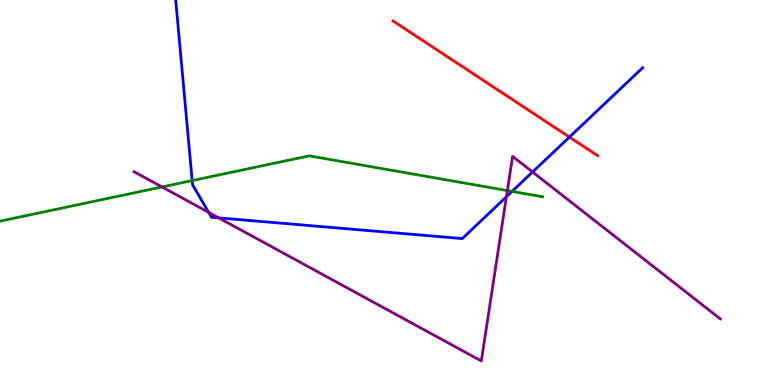[{'lines': ['blue', 'red'], 'intersections': [{'x': 7.35, 'y': 6.44}]}, {'lines': ['green', 'red'], 'intersections': []}, {'lines': ['purple', 'red'], 'intersections': []}, {'lines': ['blue', 'green'], 'intersections': [{'x': 2.48, 'y': 5.31}, {'x': 6.61, 'y': 5.03}]}, {'lines': ['blue', 'purple'], 'intersections': [{'x': 2.69, 'y': 4.48}, {'x': 2.82, 'y': 4.34}, {'x': 6.53, 'y': 4.89}, {'x': 6.87, 'y': 5.53}]}, {'lines': ['green', 'purple'], 'intersections': [{'x': 2.09, 'y': 5.14}, {'x': 6.55, 'y': 5.05}]}]